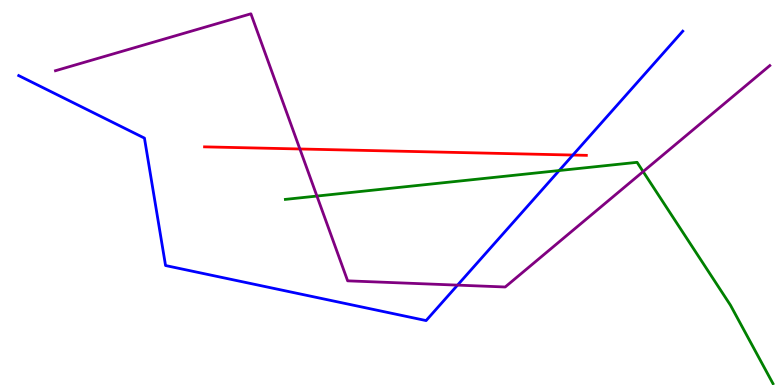[{'lines': ['blue', 'red'], 'intersections': [{'x': 7.39, 'y': 5.97}]}, {'lines': ['green', 'red'], 'intersections': []}, {'lines': ['purple', 'red'], 'intersections': [{'x': 3.87, 'y': 6.13}]}, {'lines': ['blue', 'green'], 'intersections': [{'x': 7.22, 'y': 5.57}]}, {'lines': ['blue', 'purple'], 'intersections': [{'x': 5.9, 'y': 2.59}]}, {'lines': ['green', 'purple'], 'intersections': [{'x': 4.09, 'y': 4.91}, {'x': 8.3, 'y': 5.54}]}]